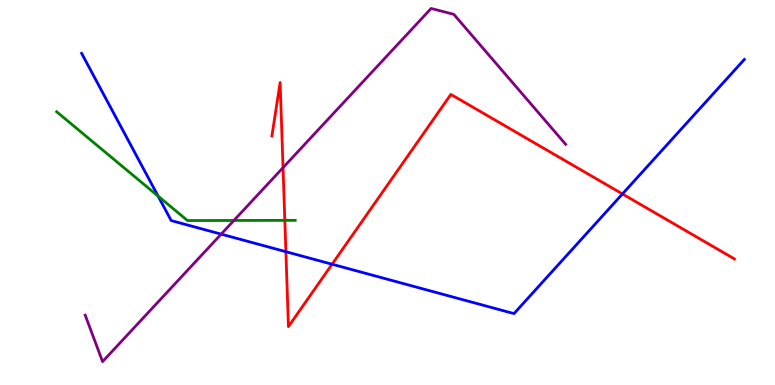[{'lines': ['blue', 'red'], 'intersections': [{'x': 3.69, 'y': 3.46}, {'x': 4.28, 'y': 3.14}, {'x': 8.03, 'y': 4.96}]}, {'lines': ['green', 'red'], 'intersections': [{'x': 3.68, 'y': 4.28}]}, {'lines': ['purple', 'red'], 'intersections': [{'x': 3.65, 'y': 5.65}]}, {'lines': ['blue', 'green'], 'intersections': [{'x': 2.04, 'y': 4.91}]}, {'lines': ['blue', 'purple'], 'intersections': [{'x': 2.85, 'y': 3.92}]}, {'lines': ['green', 'purple'], 'intersections': [{'x': 3.02, 'y': 4.27}]}]